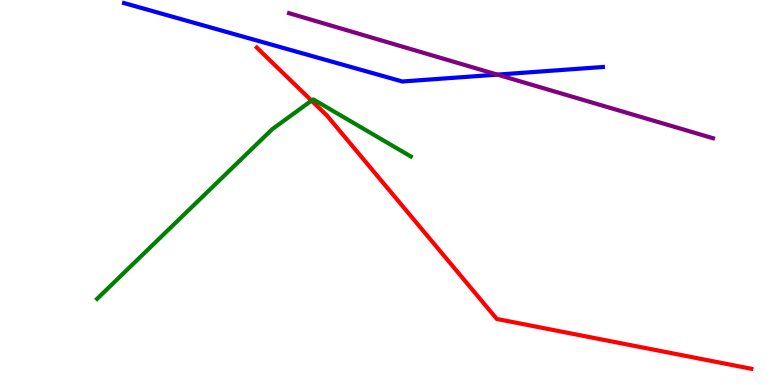[{'lines': ['blue', 'red'], 'intersections': []}, {'lines': ['green', 'red'], 'intersections': [{'x': 4.02, 'y': 7.39}]}, {'lines': ['purple', 'red'], 'intersections': []}, {'lines': ['blue', 'green'], 'intersections': []}, {'lines': ['blue', 'purple'], 'intersections': [{'x': 6.42, 'y': 8.06}]}, {'lines': ['green', 'purple'], 'intersections': []}]